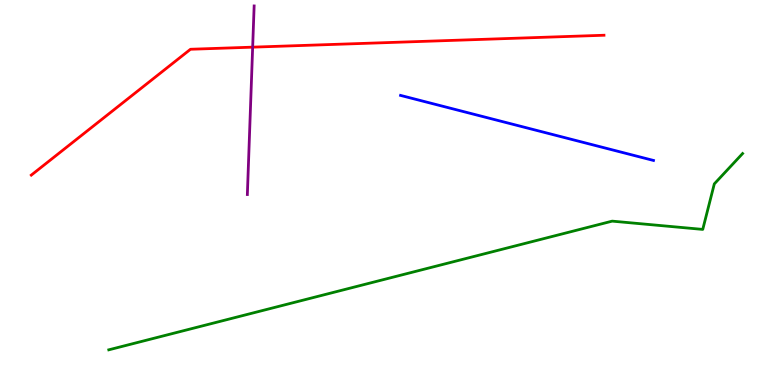[{'lines': ['blue', 'red'], 'intersections': []}, {'lines': ['green', 'red'], 'intersections': []}, {'lines': ['purple', 'red'], 'intersections': [{'x': 3.26, 'y': 8.78}]}, {'lines': ['blue', 'green'], 'intersections': []}, {'lines': ['blue', 'purple'], 'intersections': []}, {'lines': ['green', 'purple'], 'intersections': []}]